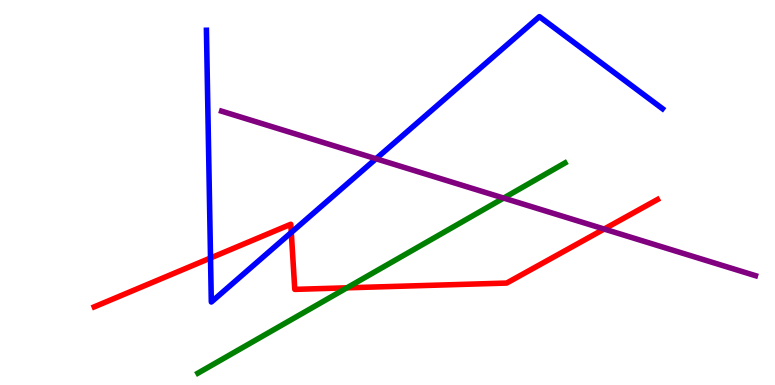[{'lines': ['blue', 'red'], 'intersections': [{'x': 2.72, 'y': 3.3}, {'x': 3.76, 'y': 3.96}]}, {'lines': ['green', 'red'], 'intersections': [{'x': 4.48, 'y': 2.52}]}, {'lines': ['purple', 'red'], 'intersections': [{'x': 7.8, 'y': 4.05}]}, {'lines': ['blue', 'green'], 'intersections': []}, {'lines': ['blue', 'purple'], 'intersections': [{'x': 4.85, 'y': 5.88}]}, {'lines': ['green', 'purple'], 'intersections': [{'x': 6.5, 'y': 4.86}]}]